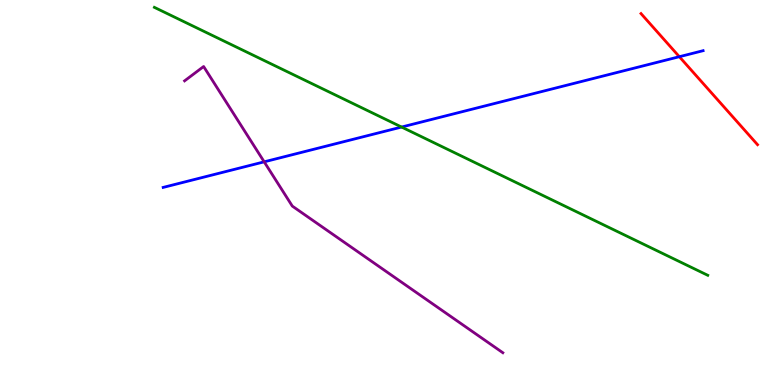[{'lines': ['blue', 'red'], 'intersections': [{'x': 8.77, 'y': 8.53}]}, {'lines': ['green', 'red'], 'intersections': []}, {'lines': ['purple', 'red'], 'intersections': []}, {'lines': ['blue', 'green'], 'intersections': [{'x': 5.18, 'y': 6.7}]}, {'lines': ['blue', 'purple'], 'intersections': [{'x': 3.41, 'y': 5.8}]}, {'lines': ['green', 'purple'], 'intersections': []}]